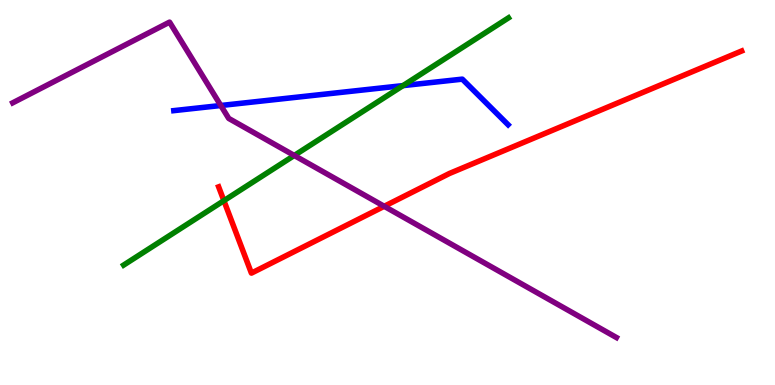[{'lines': ['blue', 'red'], 'intersections': []}, {'lines': ['green', 'red'], 'intersections': [{'x': 2.89, 'y': 4.79}]}, {'lines': ['purple', 'red'], 'intersections': [{'x': 4.96, 'y': 4.64}]}, {'lines': ['blue', 'green'], 'intersections': [{'x': 5.2, 'y': 7.78}]}, {'lines': ['blue', 'purple'], 'intersections': [{'x': 2.85, 'y': 7.26}]}, {'lines': ['green', 'purple'], 'intersections': [{'x': 3.8, 'y': 5.96}]}]